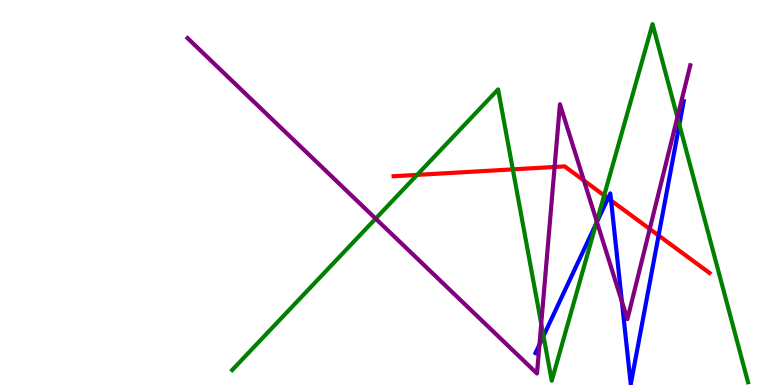[{'lines': ['blue', 'red'], 'intersections': [{'x': 7.85, 'y': 4.85}, {'x': 7.88, 'y': 4.79}, {'x': 8.5, 'y': 3.88}]}, {'lines': ['green', 'red'], 'intersections': [{'x': 5.38, 'y': 5.46}, {'x': 6.62, 'y': 5.6}, {'x': 7.8, 'y': 4.92}]}, {'lines': ['purple', 'red'], 'intersections': [{'x': 7.16, 'y': 5.66}, {'x': 7.53, 'y': 5.31}, {'x': 8.38, 'y': 4.05}]}, {'lines': ['blue', 'green'], 'intersections': [{'x': 7.01, 'y': 1.27}, {'x': 7.69, 'y': 4.19}, {'x': 8.77, 'y': 6.76}]}, {'lines': ['blue', 'purple'], 'intersections': [{'x': 6.96, 'y': 1.05}, {'x': 7.7, 'y': 4.23}, {'x': 8.02, 'y': 2.17}]}, {'lines': ['green', 'purple'], 'intersections': [{'x': 4.85, 'y': 4.32}, {'x': 6.98, 'y': 1.59}, {'x': 7.7, 'y': 4.25}, {'x': 8.74, 'y': 6.95}]}]